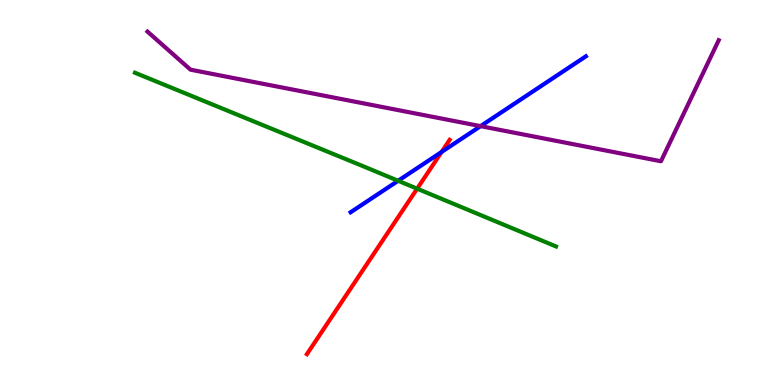[{'lines': ['blue', 'red'], 'intersections': [{'x': 5.7, 'y': 6.05}]}, {'lines': ['green', 'red'], 'intersections': [{'x': 5.38, 'y': 5.1}]}, {'lines': ['purple', 'red'], 'intersections': []}, {'lines': ['blue', 'green'], 'intersections': [{'x': 5.14, 'y': 5.3}]}, {'lines': ['blue', 'purple'], 'intersections': [{'x': 6.2, 'y': 6.72}]}, {'lines': ['green', 'purple'], 'intersections': []}]